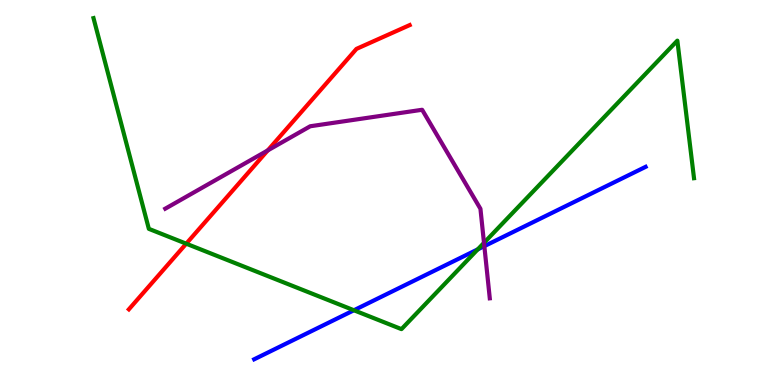[{'lines': ['blue', 'red'], 'intersections': []}, {'lines': ['green', 'red'], 'intersections': [{'x': 2.4, 'y': 3.67}]}, {'lines': ['purple', 'red'], 'intersections': [{'x': 3.45, 'y': 6.09}]}, {'lines': ['blue', 'green'], 'intersections': [{'x': 4.57, 'y': 1.94}, {'x': 6.16, 'y': 3.52}]}, {'lines': ['blue', 'purple'], 'intersections': [{'x': 6.25, 'y': 3.61}]}, {'lines': ['green', 'purple'], 'intersections': [{'x': 6.25, 'y': 3.69}]}]